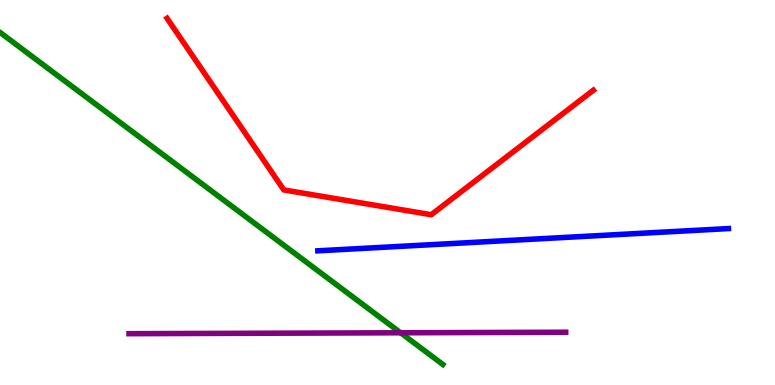[{'lines': ['blue', 'red'], 'intersections': []}, {'lines': ['green', 'red'], 'intersections': []}, {'lines': ['purple', 'red'], 'intersections': []}, {'lines': ['blue', 'green'], 'intersections': []}, {'lines': ['blue', 'purple'], 'intersections': []}, {'lines': ['green', 'purple'], 'intersections': [{'x': 5.17, 'y': 1.36}]}]